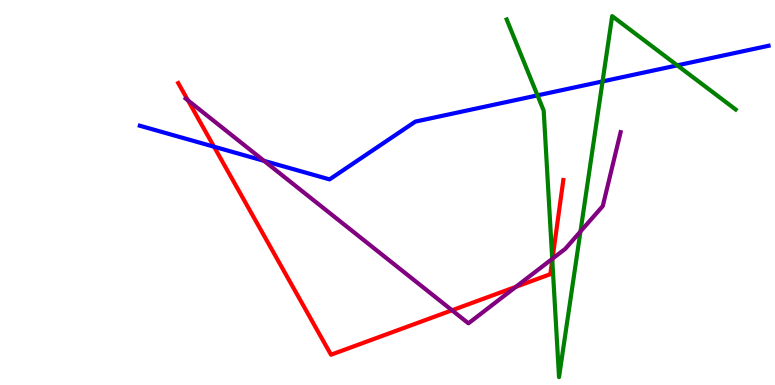[{'lines': ['blue', 'red'], 'intersections': [{'x': 2.76, 'y': 6.19}]}, {'lines': ['green', 'red'], 'intersections': [{'x': 7.13, 'y': 3.25}]}, {'lines': ['purple', 'red'], 'intersections': [{'x': 2.43, 'y': 7.39}, {'x': 5.83, 'y': 1.94}, {'x': 6.66, 'y': 2.55}, {'x': 7.13, 'y': 3.28}]}, {'lines': ['blue', 'green'], 'intersections': [{'x': 6.94, 'y': 7.52}, {'x': 7.77, 'y': 7.89}, {'x': 8.74, 'y': 8.3}]}, {'lines': ['blue', 'purple'], 'intersections': [{'x': 3.41, 'y': 5.82}]}, {'lines': ['green', 'purple'], 'intersections': [{'x': 7.13, 'y': 3.28}, {'x': 7.49, 'y': 3.99}]}]